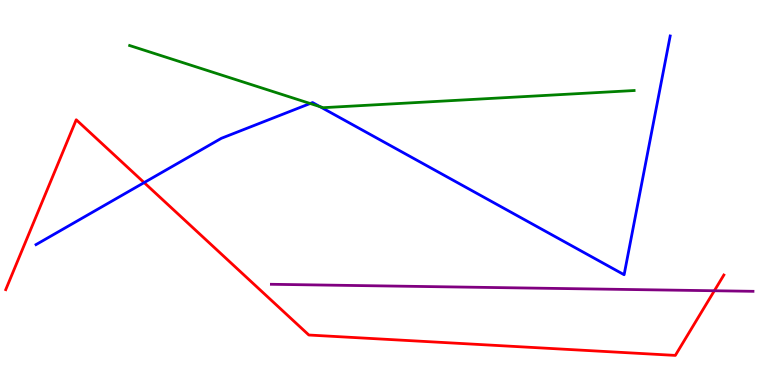[{'lines': ['blue', 'red'], 'intersections': [{'x': 1.86, 'y': 5.26}]}, {'lines': ['green', 'red'], 'intersections': []}, {'lines': ['purple', 'red'], 'intersections': [{'x': 9.22, 'y': 2.45}]}, {'lines': ['blue', 'green'], 'intersections': [{'x': 4.0, 'y': 7.31}, {'x': 4.13, 'y': 7.23}]}, {'lines': ['blue', 'purple'], 'intersections': []}, {'lines': ['green', 'purple'], 'intersections': []}]